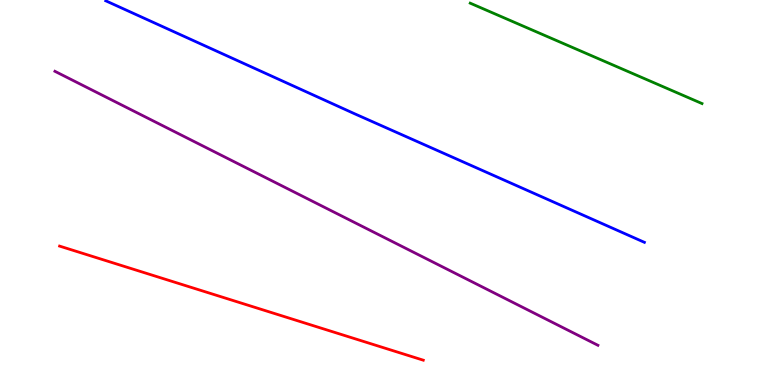[{'lines': ['blue', 'red'], 'intersections': []}, {'lines': ['green', 'red'], 'intersections': []}, {'lines': ['purple', 'red'], 'intersections': []}, {'lines': ['blue', 'green'], 'intersections': []}, {'lines': ['blue', 'purple'], 'intersections': []}, {'lines': ['green', 'purple'], 'intersections': []}]